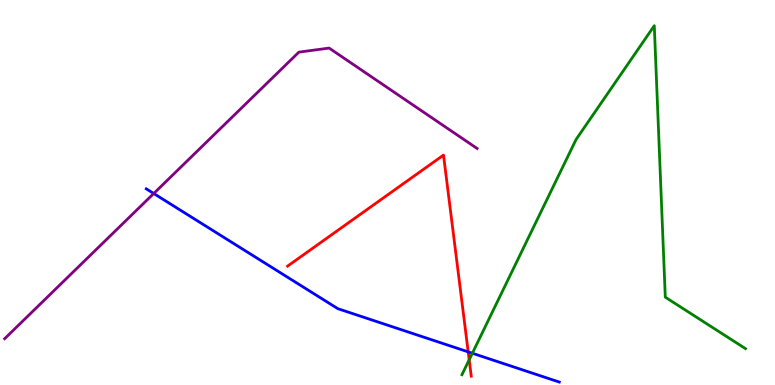[{'lines': ['blue', 'red'], 'intersections': [{'x': 6.04, 'y': 0.86}]}, {'lines': ['green', 'red'], 'intersections': [{'x': 6.05, 'y': 0.655}]}, {'lines': ['purple', 'red'], 'intersections': []}, {'lines': ['blue', 'green'], 'intersections': [{'x': 6.09, 'y': 0.825}]}, {'lines': ['blue', 'purple'], 'intersections': [{'x': 1.98, 'y': 4.97}]}, {'lines': ['green', 'purple'], 'intersections': []}]